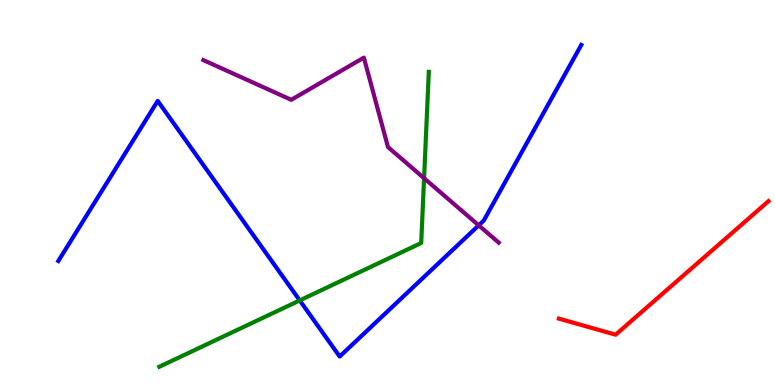[{'lines': ['blue', 'red'], 'intersections': []}, {'lines': ['green', 'red'], 'intersections': []}, {'lines': ['purple', 'red'], 'intersections': []}, {'lines': ['blue', 'green'], 'intersections': [{'x': 3.87, 'y': 2.2}]}, {'lines': ['blue', 'purple'], 'intersections': [{'x': 6.18, 'y': 4.15}]}, {'lines': ['green', 'purple'], 'intersections': [{'x': 5.47, 'y': 5.37}]}]